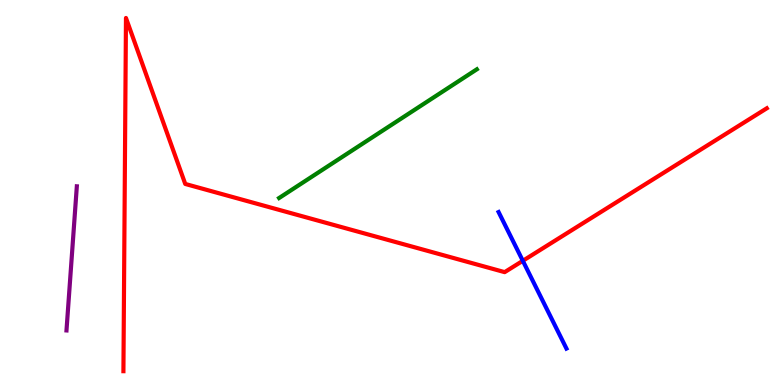[{'lines': ['blue', 'red'], 'intersections': [{'x': 6.75, 'y': 3.23}]}, {'lines': ['green', 'red'], 'intersections': []}, {'lines': ['purple', 'red'], 'intersections': []}, {'lines': ['blue', 'green'], 'intersections': []}, {'lines': ['blue', 'purple'], 'intersections': []}, {'lines': ['green', 'purple'], 'intersections': []}]